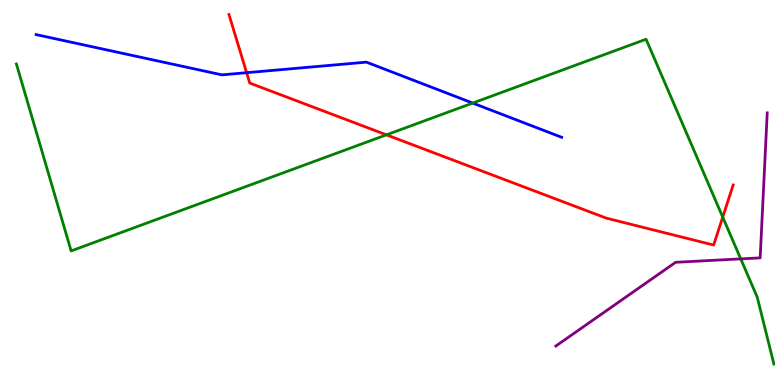[{'lines': ['blue', 'red'], 'intersections': [{'x': 3.18, 'y': 8.11}]}, {'lines': ['green', 'red'], 'intersections': [{'x': 4.99, 'y': 6.5}, {'x': 9.33, 'y': 4.36}]}, {'lines': ['purple', 'red'], 'intersections': []}, {'lines': ['blue', 'green'], 'intersections': [{'x': 6.1, 'y': 7.32}]}, {'lines': ['blue', 'purple'], 'intersections': []}, {'lines': ['green', 'purple'], 'intersections': [{'x': 9.56, 'y': 3.28}]}]